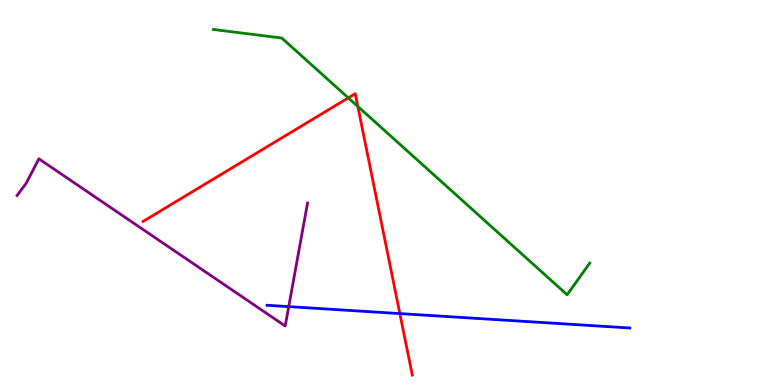[{'lines': ['blue', 'red'], 'intersections': [{'x': 5.16, 'y': 1.85}]}, {'lines': ['green', 'red'], 'intersections': [{'x': 4.49, 'y': 7.46}, {'x': 4.62, 'y': 7.24}]}, {'lines': ['purple', 'red'], 'intersections': []}, {'lines': ['blue', 'green'], 'intersections': []}, {'lines': ['blue', 'purple'], 'intersections': [{'x': 3.73, 'y': 2.04}]}, {'lines': ['green', 'purple'], 'intersections': []}]